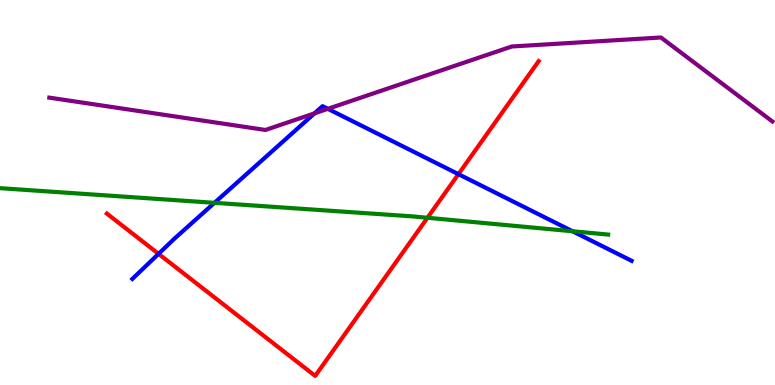[{'lines': ['blue', 'red'], 'intersections': [{'x': 2.05, 'y': 3.41}, {'x': 5.92, 'y': 5.48}]}, {'lines': ['green', 'red'], 'intersections': [{'x': 5.52, 'y': 4.34}]}, {'lines': ['purple', 'red'], 'intersections': []}, {'lines': ['blue', 'green'], 'intersections': [{'x': 2.77, 'y': 4.73}, {'x': 7.39, 'y': 3.99}]}, {'lines': ['blue', 'purple'], 'intersections': [{'x': 4.06, 'y': 7.06}, {'x': 4.23, 'y': 7.17}]}, {'lines': ['green', 'purple'], 'intersections': []}]